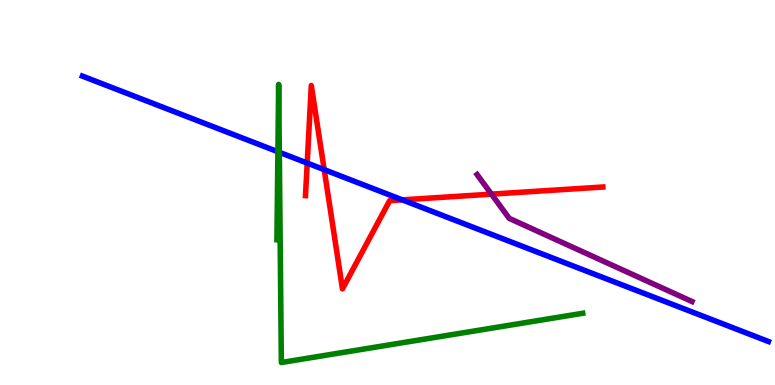[{'lines': ['blue', 'red'], 'intersections': [{'x': 3.96, 'y': 5.76}, {'x': 4.18, 'y': 5.59}, {'x': 5.19, 'y': 4.81}]}, {'lines': ['green', 'red'], 'intersections': []}, {'lines': ['purple', 'red'], 'intersections': [{'x': 6.34, 'y': 4.96}]}, {'lines': ['blue', 'green'], 'intersections': [{'x': 3.59, 'y': 6.06}, {'x': 3.6, 'y': 6.04}]}, {'lines': ['blue', 'purple'], 'intersections': []}, {'lines': ['green', 'purple'], 'intersections': []}]